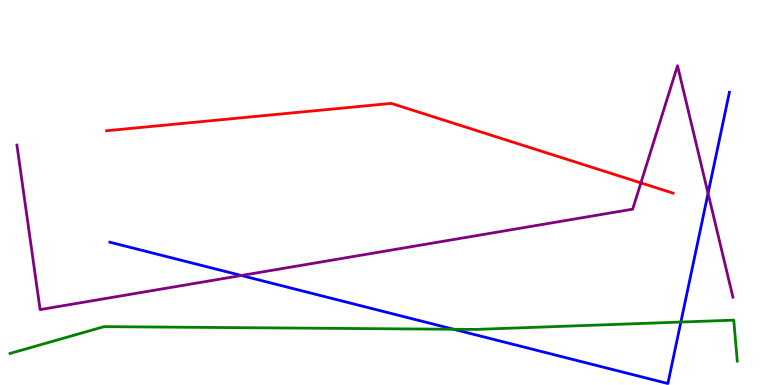[{'lines': ['blue', 'red'], 'intersections': []}, {'lines': ['green', 'red'], 'intersections': []}, {'lines': ['purple', 'red'], 'intersections': [{'x': 8.27, 'y': 5.25}]}, {'lines': ['blue', 'green'], 'intersections': [{'x': 5.85, 'y': 1.45}, {'x': 8.79, 'y': 1.64}]}, {'lines': ['blue', 'purple'], 'intersections': [{'x': 3.11, 'y': 2.84}, {'x': 9.14, 'y': 4.98}]}, {'lines': ['green', 'purple'], 'intersections': []}]